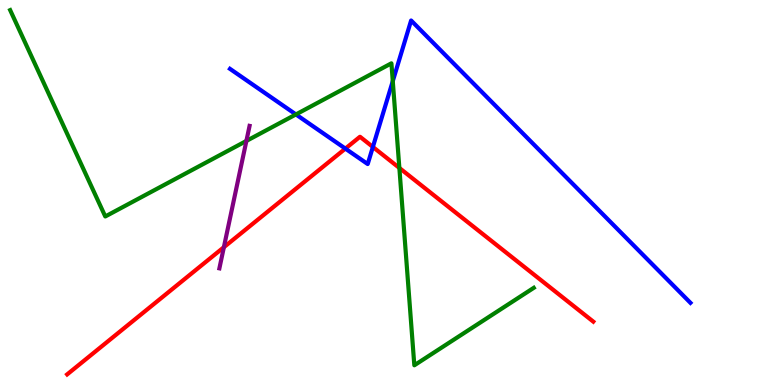[{'lines': ['blue', 'red'], 'intersections': [{'x': 4.46, 'y': 6.14}, {'x': 4.81, 'y': 6.18}]}, {'lines': ['green', 'red'], 'intersections': [{'x': 5.15, 'y': 5.64}]}, {'lines': ['purple', 'red'], 'intersections': [{'x': 2.89, 'y': 3.58}]}, {'lines': ['blue', 'green'], 'intersections': [{'x': 3.82, 'y': 7.03}, {'x': 5.07, 'y': 7.89}]}, {'lines': ['blue', 'purple'], 'intersections': []}, {'lines': ['green', 'purple'], 'intersections': [{'x': 3.18, 'y': 6.34}]}]